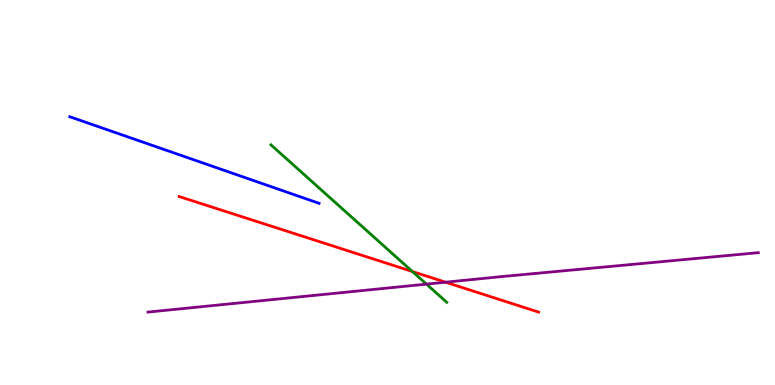[{'lines': ['blue', 'red'], 'intersections': []}, {'lines': ['green', 'red'], 'intersections': [{'x': 5.32, 'y': 2.95}]}, {'lines': ['purple', 'red'], 'intersections': [{'x': 5.75, 'y': 2.67}]}, {'lines': ['blue', 'green'], 'intersections': []}, {'lines': ['blue', 'purple'], 'intersections': []}, {'lines': ['green', 'purple'], 'intersections': [{'x': 5.5, 'y': 2.62}]}]